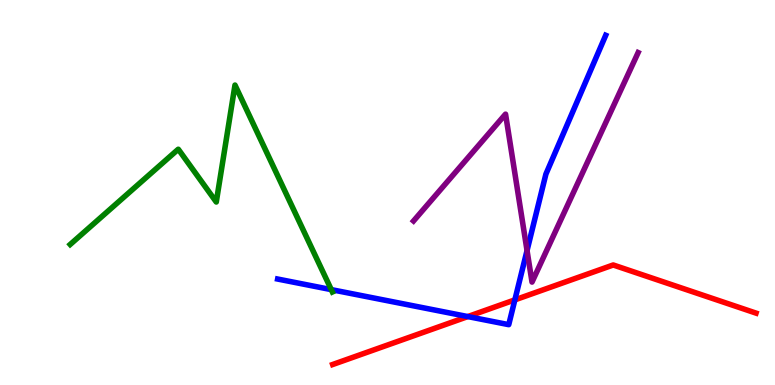[{'lines': ['blue', 'red'], 'intersections': [{'x': 6.04, 'y': 1.78}, {'x': 6.64, 'y': 2.21}]}, {'lines': ['green', 'red'], 'intersections': []}, {'lines': ['purple', 'red'], 'intersections': []}, {'lines': ['blue', 'green'], 'intersections': [{'x': 4.27, 'y': 2.48}]}, {'lines': ['blue', 'purple'], 'intersections': [{'x': 6.8, 'y': 3.49}]}, {'lines': ['green', 'purple'], 'intersections': []}]